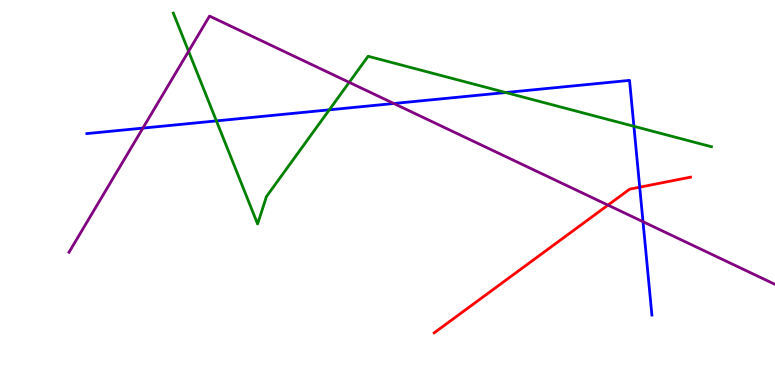[{'lines': ['blue', 'red'], 'intersections': [{'x': 8.25, 'y': 5.14}]}, {'lines': ['green', 'red'], 'intersections': []}, {'lines': ['purple', 'red'], 'intersections': [{'x': 7.84, 'y': 4.67}]}, {'lines': ['blue', 'green'], 'intersections': [{'x': 2.79, 'y': 6.86}, {'x': 4.25, 'y': 7.15}, {'x': 6.53, 'y': 7.6}, {'x': 8.18, 'y': 6.72}]}, {'lines': ['blue', 'purple'], 'intersections': [{'x': 1.84, 'y': 6.67}, {'x': 5.08, 'y': 7.31}, {'x': 8.3, 'y': 4.24}]}, {'lines': ['green', 'purple'], 'intersections': [{'x': 2.43, 'y': 8.67}, {'x': 4.51, 'y': 7.86}]}]